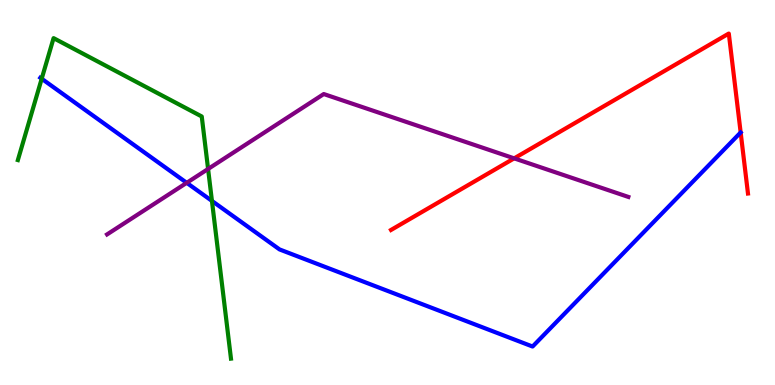[{'lines': ['blue', 'red'], 'intersections': []}, {'lines': ['green', 'red'], 'intersections': []}, {'lines': ['purple', 'red'], 'intersections': [{'x': 6.63, 'y': 5.89}]}, {'lines': ['blue', 'green'], 'intersections': [{'x': 0.538, 'y': 7.95}, {'x': 2.73, 'y': 4.78}]}, {'lines': ['blue', 'purple'], 'intersections': [{'x': 2.41, 'y': 5.25}]}, {'lines': ['green', 'purple'], 'intersections': [{'x': 2.68, 'y': 5.61}]}]